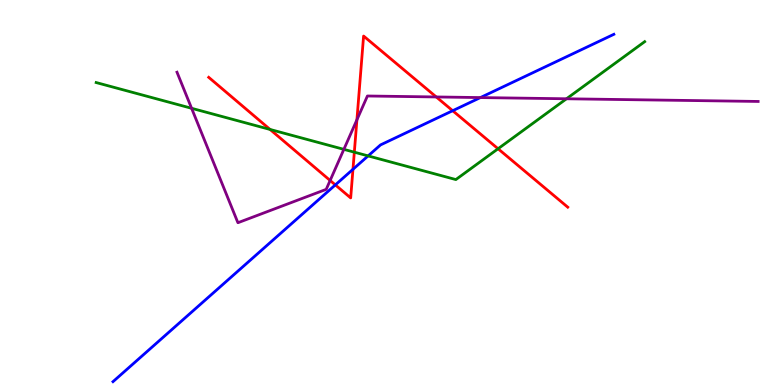[{'lines': ['blue', 'red'], 'intersections': [{'x': 4.33, 'y': 5.2}, {'x': 4.55, 'y': 5.6}, {'x': 5.84, 'y': 7.12}]}, {'lines': ['green', 'red'], 'intersections': [{'x': 3.48, 'y': 6.64}, {'x': 4.57, 'y': 6.05}, {'x': 6.43, 'y': 6.14}]}, {'lines': ['purple', 'red'], 'intersections': [{'x': 4.26, 'y': 5.31}, {'x': 4.61, 'y': 6.89}, {'x': 5.63, 'y': 7.48}]}, {'lines': ['blue', 'green'], 'intersections': [{'x': 4.75, 'y': 5.95}]}, {'lines': ['blue', 'purple'], 'intersections': [{'x': 6.2, 'y': 7.47}]}, {'lines': ['green', 'purple'], 'intersections': [{'x': 2.47, 'y': 7.19}, {'x': 4.44, 'y': 6.12}, {'x': 7.31, 'y': 7.43}]}]